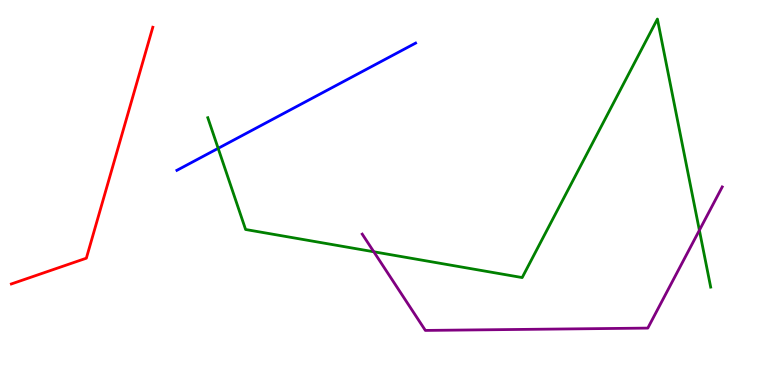[{'lines': ['blue', 'red'], 'intersections': []}, {'lines': ['green', 'red'], 'intersections': []}, {'lines': ['purple', 'red'], 'intersections': []}, {'lines': ['blue', 'green'], 'intersections': [{'x': 2.81, 'y': 6.15}]}, {'lines': ['blue', 'purple'], 'intersections': []}, {'lines': ['green', 'purple'], 'intersections': [{'x': 4.82, 'y': 3.46}, {'x': 9.02, 'y': 4.02}]}]